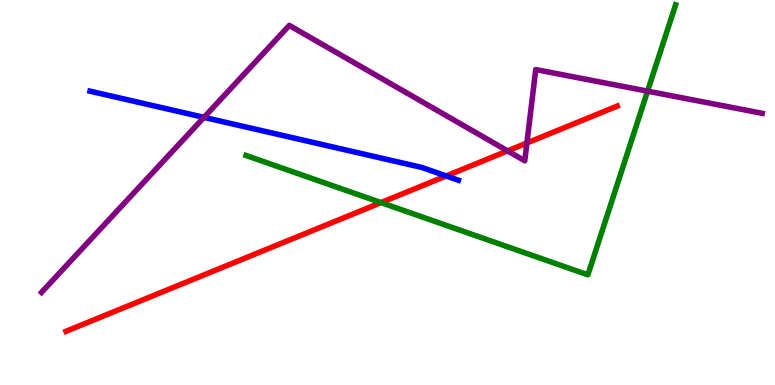[{'lines': ['blue', 'red'], 'intersections': [{'x': 5.76, 'y': 5.43}]}, {'lines': ['green', 'red'], 'intersections': [{'x': 4.92, 'y': 4.74}]}, {'lines': ['purple', 'red'], 'intersections': [{'x': 6.55, 'y': 6.08}, {'x': 6.8, 'y': 6.29}]}, {'lines': ['blue', 'green'], 'intersections': []}, {'lines': ['blue', 'purple'], 'intersections': [{'x': 2.63, 'y': 6.95}]}, {'lines': ['green', 'purple'], 'intersections': [{'x': 8.36, 'y': 7.63}]}]